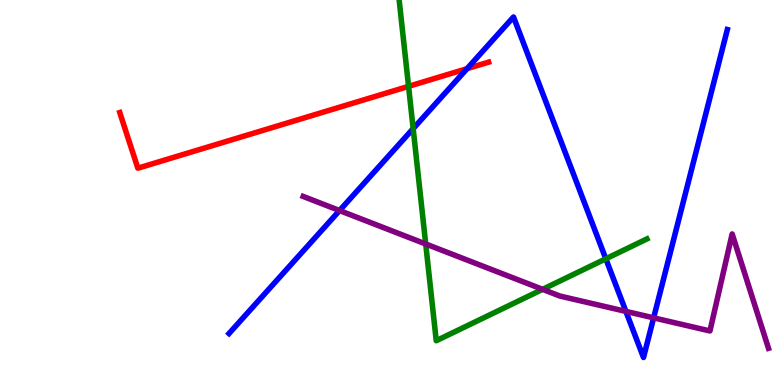[{'lines': ['blue', 'red'], 'intersections': [{'x': 6.03, 'y': 8.22}]}, {'lines': ['green', 'red'], 'intersections': [{'x': 5.27, 'y': 7.76}]}, {'lines': ['purple', 'red'], 'intersections': []}, {'lines': ['blue', 'green'], 'intersections': [{'x': 5.33, 'y': 6.66}, {'x': 7.82, 'y': 3.28}]}, {'lines': ['blue', 'purple'], 'intersections': [{'x': 4.38, 'y': 4.53}, {'x': 8.08, 'y': 1.91}, {'x': 8.43, 'y': 1.74}]}, {'lines': ['green', 'purple'], 'intersections': [{'x': 5.49, 'y': 3.66}, {'x': 7.0, 'y': 2.48}]}]